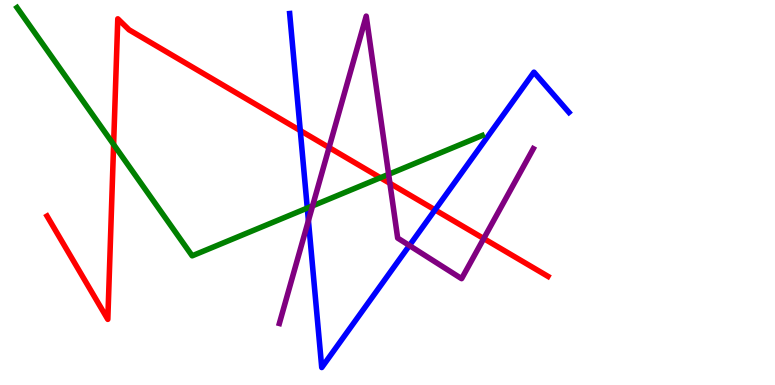[{'lines': ['blue', 'red'], 'intersections': [{'x': 3.87, 'y': 6.61}, {'x': 5.61, 'y': 4.55}]}, {'lines': ['green', 'red'], 'intersections': [{'x': 1.47, 'y': 6.25}, {'x': 4.91, 'y': 5.38}]}, {'lines': ['purple', 'red'], 'intersections': [{'x': 4.25, 'y': 6.17}, {'x': 5.03, 'y': 5.24}, {'x': 6.24, 'y': 3.8}]}, {'lines': ['blue', 'green'], 'intersections': [{'x': 3.96, 'y': 4.6}]}, {'lines': ['blue', 'purple'], 'intersections': [{'x': 3.98, 'y': 4.27}, {'x': 5.28, 'y': 3.62}]}, {'lines': ['green', 'purple'], 'intersections': [{'x': 4.03, 'y': 4.65}, {'x': 5.01, 'y': 5.47}]}]